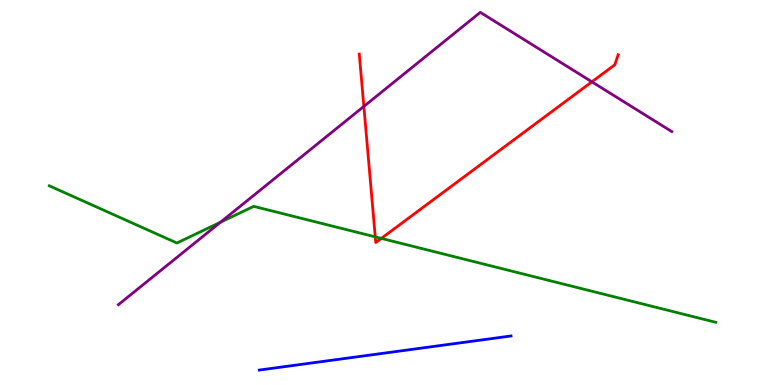[{'lines': ['blue', 'red'], 'intersections': []}, {'lines': ['green', 'red'], 'intersections': [{'x': 4.84, 'y': 3.85}, {'x': 4.92, 'y': 3.81}]}, {'lines': ['purple', 'red'], 'intersections': [{'x': 4.69, 'y': 7.24}, {'x': 7.64, 'y': 7.87}]}, {'lines': ['blue', 'green'], 'intersections': []}, {'lines': ['blue', 'purple'], 'intersections': []}, {'lines': ['green', 'purple'], 'intersections': [{'x': 2.85, 'y': 4.23}]}]